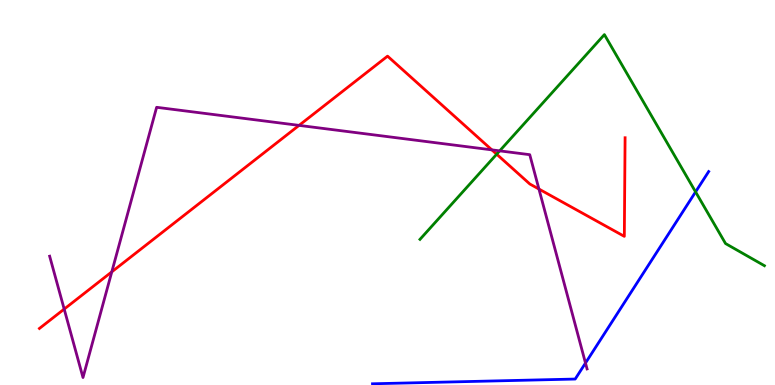[{'lines': ['blue', 'red'], 'intersections': []}, {'lines': ['green', 'red'], 'intersections': [{'x': 6.41, 'y': 5.99}]}, {'lines': ['purple', 'red'], 'intersections': [{'x': 0.828, 'y': 1.97}, {'x': 1.44, 'y': 2.94}, {'x': 3.86, 'y': 6.74}, {'x': 6.35, 'y': 6.11}, {'x': 6.95, 'y': 5.09}]}, {'lines': ['blue', 'green'], 'intersections': [{'x': 8.98, 'y': 5.02}]}, {'lines': ['blue', 'purple'], 'intersections': [{'x': 7.55, 'y': 0.57}]}, {'lines': ['green', 'purple'], 'intersections': [{'x': 6.45, 'y': 6.08}]}]